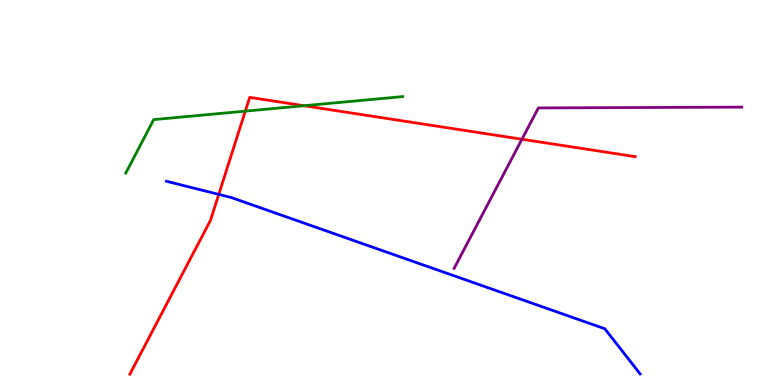[{'lines': ['blue', 'red'], 'intersections': [{'x': 2.82, 'y': 4.95}]}, {'lines': ['green', 'red'], 'intersections': [{'x': 3.17, 'y': 7.11}, {'x': 3.92, 'y': 7.25}]}, {'lines': ['purple', 'red'], 'intersections': [{'x': 6.73, 'y': 6.38}]}, {'lines': ['blue', 'green'], 'intersections': []}, {'lines': ['blue', 'purple'], 'intersections': []}, {'lines': ['green', 'purple'], 'intersections': []}]